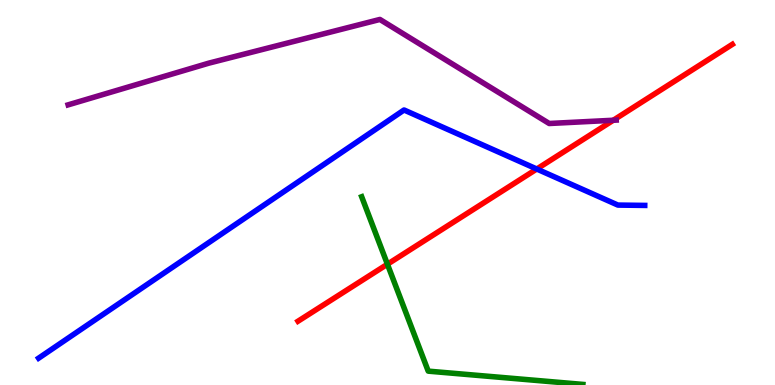[{'lines': ['blue', 'red'], 'intersections': [{'x': 6.93, 'y': 5.61}]}, {'lines': ['green', 'red'], 'intersections': [{'x': 5.0, 'y': 3.14}]}, {'lines': ['purple', 'red'], 'intersections': [{'x': 7.91, 'y': 6.88}]}, {'lines': ['blue', 'green'], 'intersections': []}, {'lines': ['blue', 'purple'], 'intersections': []}, {'lines': ['green', 'purple'], 'intersections': []}]